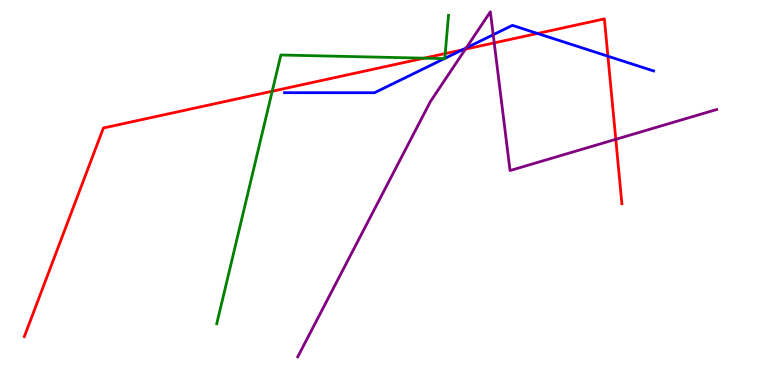[{'lines': ['blue', 'red'], 'intersections': [{'x': 5.97, 'y': 8.71}, {'x': 6.94, 'y': 9.13}, {'x': 7.84, 'y': 8.54}]}, {'lines': ['green', 'red'], 'intersections': [{'x': 3.51, 'y': 7.63}, {'x': 5.47, 'y': 8.49}, {'x': 5.74, 'y': 8.61}]}, {'lines': ['purple', 'red'], 'intersections': [{'x': 6.01, 'y': 8.72}, {'x': 6.38, 'y': 8.89}, {'x': 7.95, 'y': 6.38}]}, {'lines': ['blue', 'green'], 'intersections': [{'x': 5.73, 'y': 8.48}, {'x': 5.74, 'y': 8.48}]}, {'lines': ['blue', 'purple'], 'intersections': [{'x': 6.02, 'y': 8.76}, {'x': 6.36, 'y': 9.1}]}, {'lines': ['green', 'purple'], 'intersections': []}]